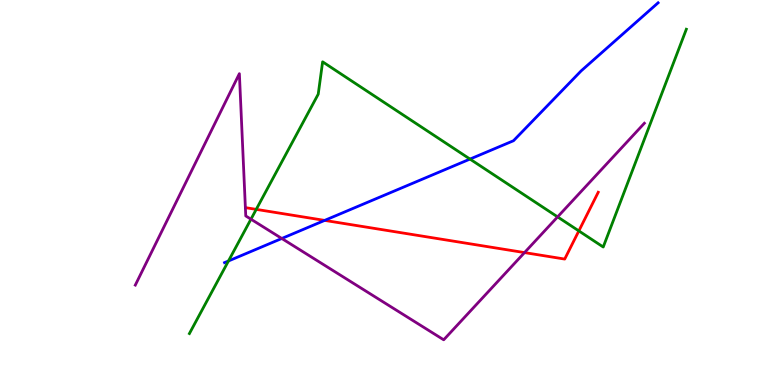[{'lines': ['blue', 'red'], 'intersections': [{'x': 4.19, 'y': 4.28}]}, {'lines': ['green', 'red'], 'intersections': [{'x': 3.31, 'y': 4.56}, {'x': 7.47, 'y': 4.0}]}, {'lines': ['purple', 'red'], 'intersections': [{'x': 6.77, 'y': 3.44}]}, {'lines': ['blue', 'green'], 'intersections': [{'x': 2.95, 'y': 3.22}, {'x': 6.06, 'y': 5.87}]}, {'lines': ['blue', 'purple'], 'intersections': [{'x': 3.64, 'y': 3.81}]}, {'lines': ['green', 'purple'], 'intersections': [{'x': 3.24, 'y': 4.31}, {'x': 7.19, 'y': 4.37}]}]